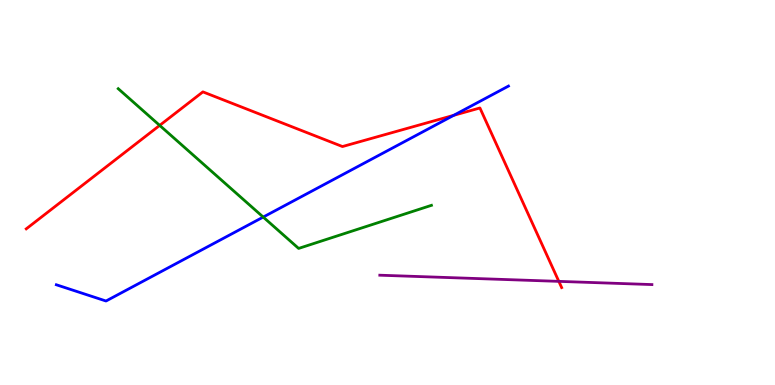[{'lines': ['blue', 'red'], 'intersections': [{'x': 5.85, 'y': 7.0}]}, {'lines': ['green', 'red'], 'intersections': [{'x': 2.06, 'y': 6.74}]}, {'lines': ['purple', 'red'], 'intersections': [{'x': 7.21, 'y': 2.69}]}, {'lines': ['blue', 'green'], 'intersections': [{'x': 3.4, 'y': 4.36}]}, {'lines': ['blue', 'purple'], 'intersections': []}, {'lines': ['green', 'purple'], 'intersections': []}]